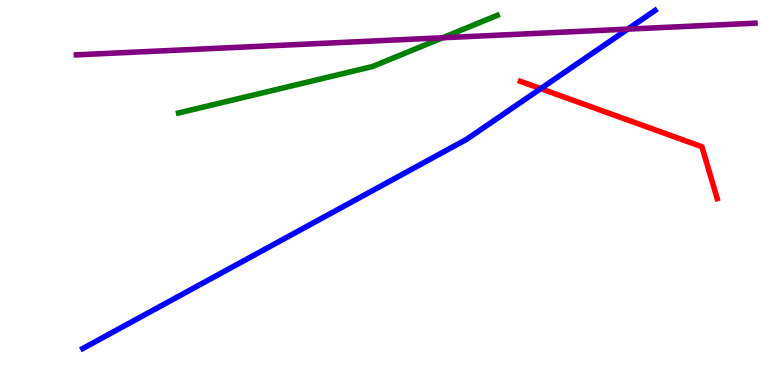[{'lines': ['blue', 'red'], 'intersections': [{'x': 6.98, 'y': 7.7}]}, {'lines': ['green', 'red'], 'intersections': []}, {'lines': ['purple', 'red'], 'intersections': []}, {'lines': ['blue', 'green'], 'intersections': []}, {'lines': ['blue', 'purple'], 'intersections': [{'x': 8.1, 'y': 9.24}]}, {'lines': ['green', 'purple'], 'intersections': [{'x': 5.71, 'y': 9.02}]}]